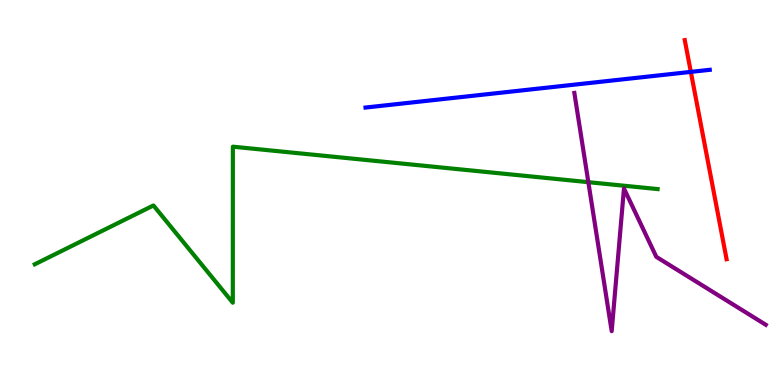[{'lines': ['blue', 'red'], 'intersections': [{'x': 8.91, 'y': 8.13}]}, {'lines': ['green', 'red'], 'intersections': []}, {'lines': ['purple', 'red'], 'intersections': []}, {'lines': ['blue', 'green'], 'intersections': []}, {'lines': ['blue', 'purple'], 'intersections': []}, {'lines': ['green', 'purple'], 'intersections': [{'x': 7.59, 'y': 5.27}]}]